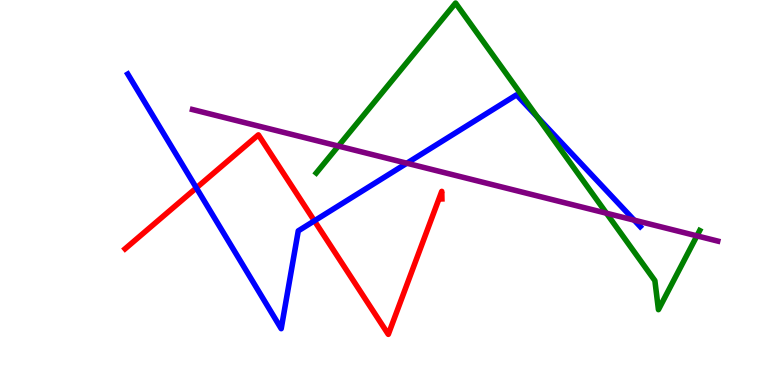[{'lines': ['blue', 'red'], 'intersections': [{'x': 2.53, 'y': 5.12}, {'x': 4.06, 'y': 4.26}]}, {'lines': ['green', 'red'], 'intersections': []}, {'lines': ['purple', 'red'], 'intersections': []}, {'lines': ['blue', 'green'], 'intersections': [{'x': 6.94, 'y': 6.96}]}, {'lines': ['blue', 'purple'], 'intersections': [{'x': 5.25, 'y': 5.76}, {'x': 8.18, 'y': 4.28}]}, {'lines': ['green', 'purple'], 'intersections': [{'x': 4.37, 'y': 6.21}, {'x': 7.83, 'y': 4.46}, {'x': 8.99, 'y': 3.87}]}]